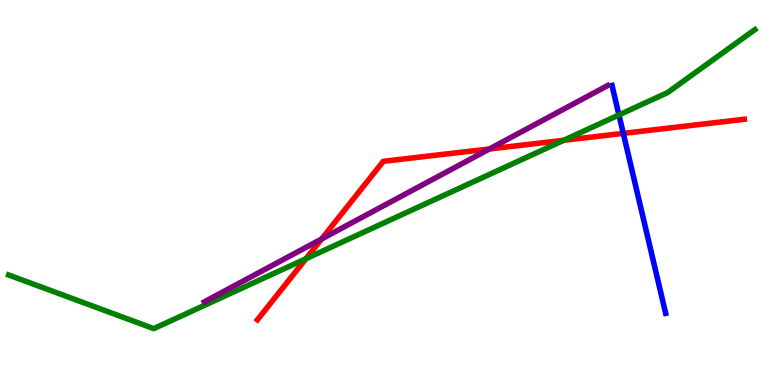[{'lines': ['blue', 'red'], 'intersections': [{'x': 8.04, 'y': 6.54}]}, {'lines': ['green', 'red'], 'intersections': [{'x': 3.95, 'y': 3.28}, {'x': 7.27, 'y': 6.36}]}, {'lines': ['purple', 'red'], 'intersections': [{'x': 4.15, 'y': 3.79}, {'x': 6.32, 'y': 6.13}]}, {'lines': ['blue', 'green'], 'intersections': [{'x': 7.99, 'y': 7.01}]}, {'lines': ['blue', 'purple'], 'intersections': []}, {'lines': ['green', 'purple'], 'intersections': []}]